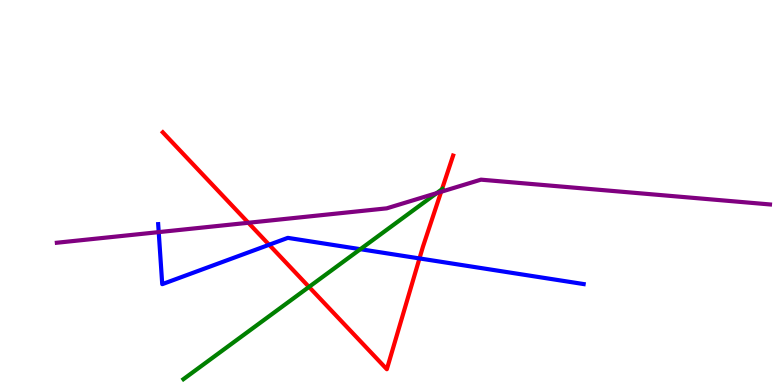[{'lines': ['blue', 'red'], 'intersections': [{'x': 3.47, 'y': 3.64}, {'x': 5.41, 'y': 3.29}]}, {'lines': ['green', 'red'], 'intersections': [{'x': 3.99, 'y': 2.55}, {'x': 5.7, 'y': 5.08}]}, {'lines': ['purple', 'red'], 'intersections': [{'x': 3.2, 'y': 4.21}, {'x': 5.69, 'y': 5.02}]}, {'lines': ['blue', 'green'], 'intersections': [{'x': 4.65, 'y': 3.53}]}, {'lines': ['blue', 'purple'], 'intersections': [{'x': 2.05, 'y': 3.97}]}, {'lines': ['green', 'purple'], 'intersections': [{'x': 5.63, 'y': 4.98}]}]